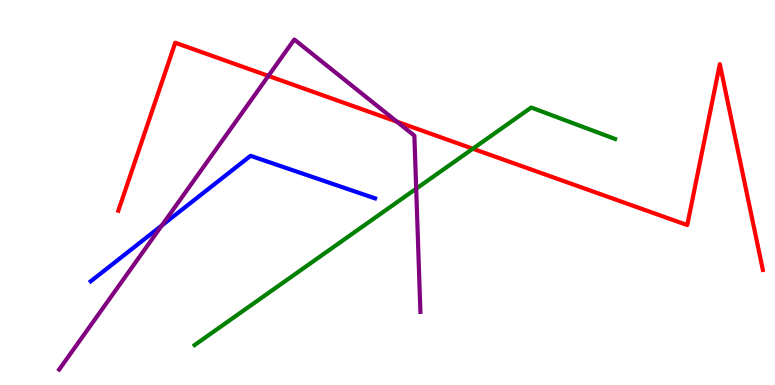[{'lines': ['blue', 'red'], 'intersections': []}, {'lines': ['green', 'red'], 'intersections': [{'x': 6.1, 'y': 6.14}]}, {'lines': ['purple', 'red'], 'intersections': [{'x': 3.46, 'y': 8.03}, {'x': 5.12, 'y': 6.84}]}, {'lines': ['blue', 'green'], 'intersections': []}, {'lines': ['blue', 'purple'], 'intersections': [{'x': 2.09, 'y': 4.14}]}, {'lines': ['green', 'purple'], 'intersections': [{'x': 5.37, 'y': 5.1}]}]